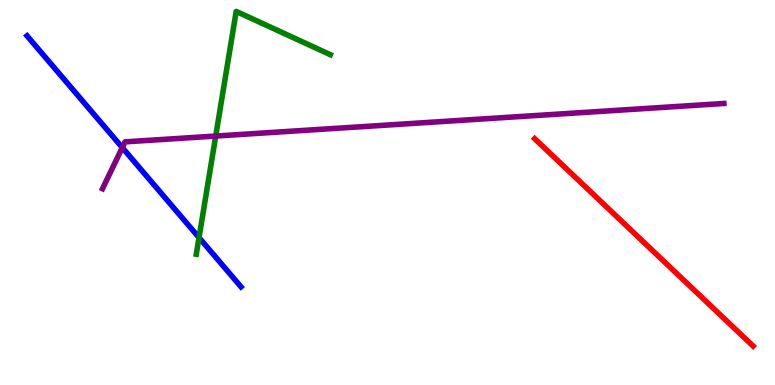[{'lines': ['blue', 'red'], 'intersections': []}, {'lines': ['green', 'red'], 'intersections': []}, {'lines': ['purple', 'red'], 'intersections': []}, {'lines': ['blue', 'green'], 'intersections': [{'x': 2.57, 'y': 3.83}]}, {'lines': ['blue', 'purple'], 'intersections': [{'x': 1.58, 'y': 6.17}]}, {'lines': ['green', 'purple'], 'intersections': [{'x': 2.78, 'y': 6.47}]}]